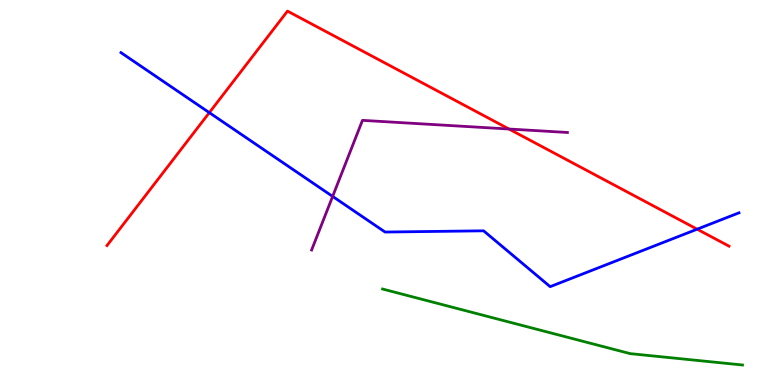[{'lines': ['blue', 'red'], 'intersections': [{'x': 2.7, 'y': 7.07}, {'x': 9.0, 'y': 4.05}]}, {'lines': ['green', 'red'], 'intersections': []}, {'lines': ['purple', 'red'], 'intersections': [{'x': 6.57, 'y': 6.65}]}, {'lines': ['blue', 'green'], 'intersections': []}, {'lines': ['blue', 'purple'], 'intersections': [{'x': 4.29, 'y': 4.9}]}, {'lines': ['green', 'purple'], 'intersections': []}]